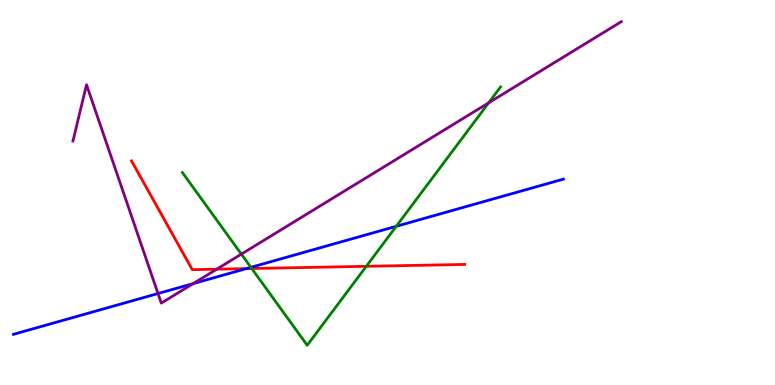[{'lines': ['blue', 'red'], 'intersections': [{'x': 3.18, 'y': 3.02}]}, {'lines': ['green', 'red'], 'intersections': [{'x': 3.25, 'y': 3.03}, {'x': 4.73, 'y': 3.08}]}, {'lines': ['purple', 'red'], 'intersections': [{'x': 2.8, 'y': 3.01}]}, {'lines': ['blue', 'green'], 'intersections': [{'x': 3.24, 'y': 3.06}, {'x': 5.11, 'y': 4.12}]}, {'lines': ['blue', 'purple'], 'intersections': [{'x': 2.04, 'y': 2.38}, {'x': 2.49, 'y': 2.63}]}, {'lines': ['green', 'purple'], 'intersections': [{'x': 3.11, 'y': 3.4}, {'x': 6.31, 'y': 7.33}]}]